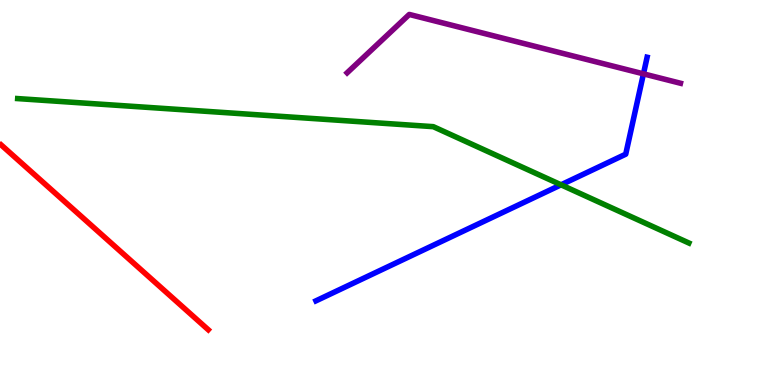[{'lines': ['blue', 'red'], 'intersections': []}, {'lines': ['green', 'red'], 'intersections': []}, {'lines': ['purple', 'red'], 'intersections': []}, {'lines': ['blue', 'green'], 'intersections': [{'x': 7.24, 'y': 5.2}]}, {'lines': ['blue', 'purple'], 'intersections': [{'x': 8.3, 'y': 8.08}]}, {'lines': ['green', 'purple'], 'intersections': []}]